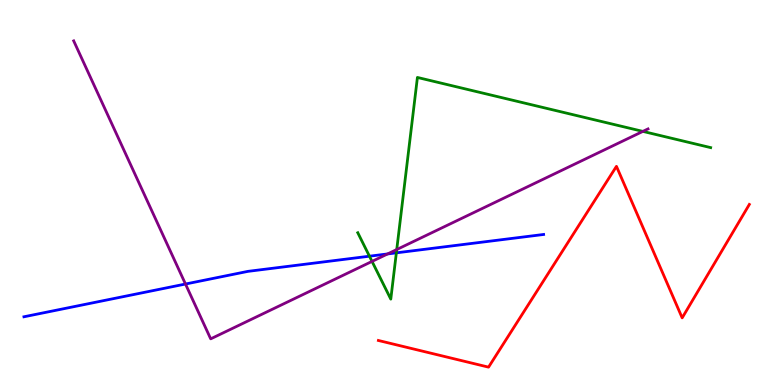[{'lines': ['blue', 'red'], 'intersections': []}, {'lines': ['green', 'red'], 'intersections': []}, {'lines': ['purple', 'red'], 'intersections': []}, {'lines': ['blue', 'green'], 'intersections': [{'x': 4.77, 'y': 3.35}, {'x': 5.11, 'y': 3.43}]}, {'lines': ['blue', 'purple'], 'intersections': [{'x': 2.39, 'y': 2.62}, {'x': 5.0, 'y': 3.4}]}, {'lines': ['green', 'purple'], 'intersections': [{'x': 4.8, 'y': 3.21}, {'x': 5.12, 'y': 3.52}, {'x': 8.3, 'y': 6.59}]}]